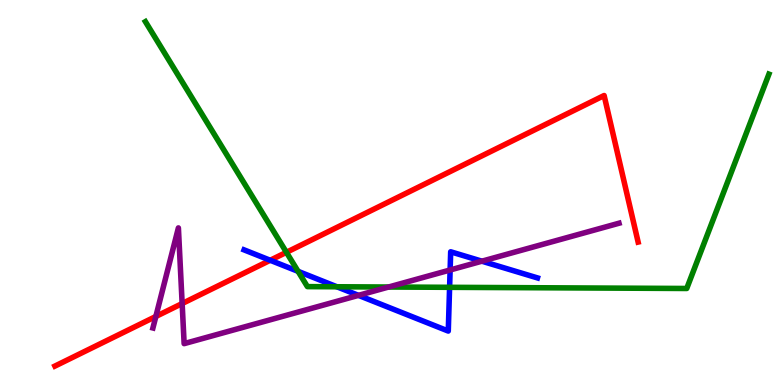[{'lines': ['blue', 'red'], 'intersections': [{'x': 3.49, 'y': 3.24}]}, {'lines': ['green', 'red'], 'intersections': [{'x': 3.7, 'y': 3.45}]}, {'lines': ['purple', 'red'], 'intersections': [{'x': 2.01, 'y': 1.78}, {'x': 2.35, 'y': 2.12}]}, {'lines': ['blue', 'green'], 'intersections': [{'x': 3.85, 'y': 2.95}, {'x': 4.35, 'y': 2.55}, {'x': 5.8, 'y': 2.54}]}, {'lines': ['blue', 'purple'], 'intersections': [{'x': 4.63, 'y': 2.33}, {'x': 5.81, 'y': 2.99}, {'x': 6.22, 'y': 3.22}]}, {'lines': ['green', 'purple'], 'intersections': [{'x': 5.01, 'y': 2.54}]}]